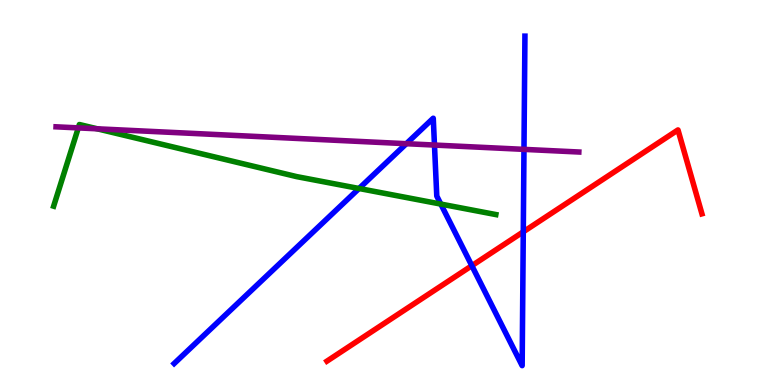[{'lines': ['blue', 'red'], 'intersections': [{'x': 6.09, 'y': 3.1}, {'x': 6.75, 'y': 3.98}]}, {'lines': ['green', 'red'], 'intersections': []}, {'lines': ['purple', 'red'], 'intersections': []}, {'lines': ['blue', 'green'], 'intersections': [{'x': 4.63, 'y': 5.1}, {'x': 5.69, 'y': 4.7}]}, {'lines': ['blue', 'purple'], 'intersections': [{'x': 5.24, 'y': 6.27}, {'x': 5.61, 'y': 6.23}, {'x': 6.76, 'y': 6.12}]}, {'lines': ['green', 'purple'], 'intersections': [{'x': 1.01, 'y': 6.68}, {'x': 1.25, 'y': 6.65}]}]